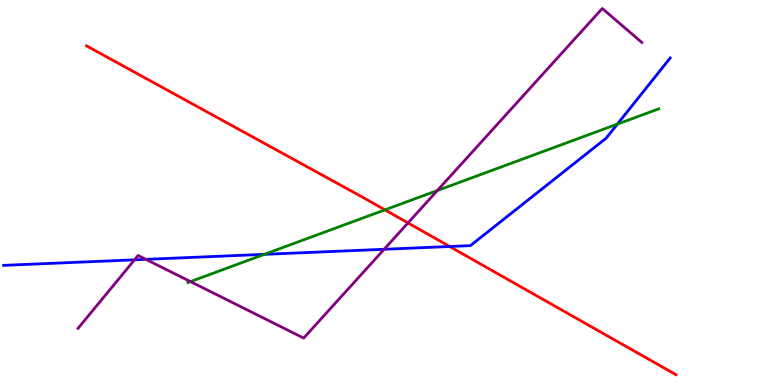[{'lines': ['blue', 'red'], 'intersections': [{'x': 5.8, 'y': 3.6}]}, {'lines': ['green', 'red'], 'intersections': [{'x': 4.97, 'y': 4.55}]}, {'lines': ['purple', 'red'], 'intersections': [{'x': 5.26, 'y': 4.21}]}, {'lines': ['blue', 'green'], 'intersections': [{'x': 3.41, 'y': 3.39}, {'x': 7.97, 'y': 6.78}]}, {'lines': ['blue', 'purple'], 'intersections': [{'x': 1.74, 'y': 3.25}, {'x': 1.88, 'y': 3.26}, {'x': 4.96, 'y': 3.53}]}, {'lines': ['green', 'purple'], 'intersections': [{'x': 2.46, 'y': 2.69}, {'x': 5.64, 'y': 5.05}]}]